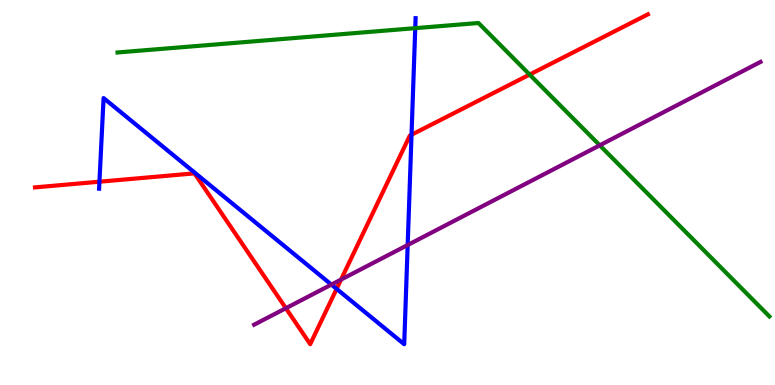[{'lines': ['blue', 'red'], 'intersections': [{'x': 1.28, 'y': 5.28}, {'x': 4.34, 'y': 2.5}, {'x': 5.31, 'y': 6.5}]}, {'lines': ['green', 'red'], 'intersections': [{'x': 6.83, 'y': 8.06}]}, {'lines': ['purple', 'red'], 'intersections': [{'x': 3.69, 'y': 1.99}, {'x': 4.4, 'y': 2.74}]}, {'lines': ['blue', 'green'], 'intersections': [{'x': 5.36, 'y': 9.27}]}, {'lines': ['blue', 'purple'], 'intersections': [{'x': 4.28, 'y': 2.61}, {'x': 5.26, 'y': 3.64}]}, {'lines': ['green', 'purple'], 'intersections': [{'x': 7.74, 'y': 6.23}]}]